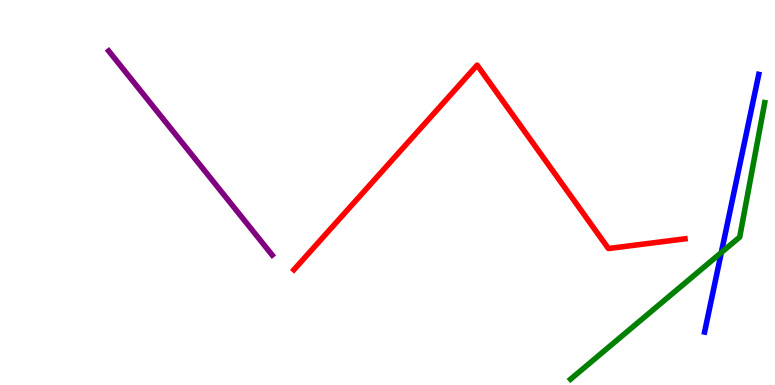[{'lines': ['blue', 'red'], 'intersections': []}, {'lines': ['green', 'red'], 'intersections': []}, {'lines': ['purple', 'red'], 'intersections': []}, {'lines': ['blue', 'green'], 'intersections': [{'x': 9.31, 'y': 3.44}]}, {'lines': ['blue', 'purple'], 'intersections': []}, {'lines': ['green', 'purple'], 'intersections': []}]